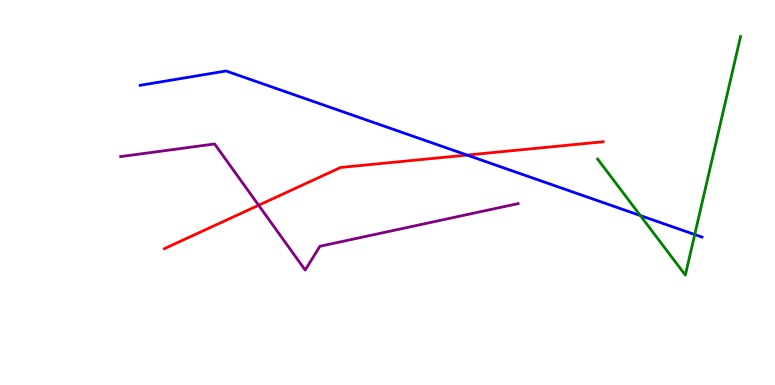[{'lines': ['blue', 'red'], 'intersections': [{'x': 6.03, 'y': 5.97}]}, {'lines': ['green', 'red'], 'intersections': []}, {'lines': ['purple', 'red'], 'intersections': [{'x': 3.34, 'y': 4.67}]}, {'lines': ['blue', 'green'], 'intersections': [{'x': 8.26, 'y': 4.4}, {'x': 8.96, 'y': 3.91}]}, {'lines': ['blue', 'purple'], 'intersections': []}, {'lines': ['green', 'purple'], 'intersections': []}]